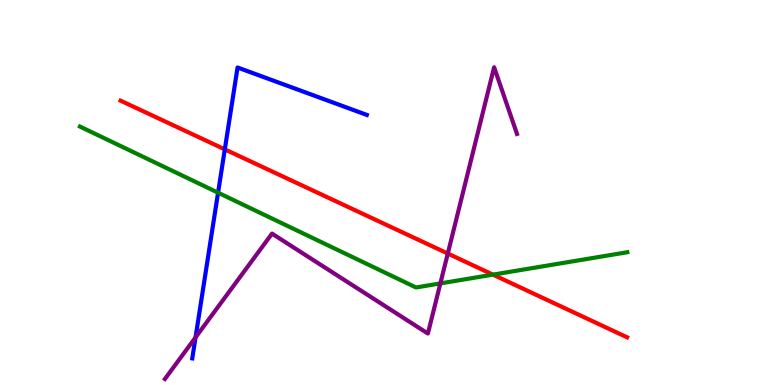[{'lines': ['blue', 'red'], 'intersections': [{'x': 2.9, 'y': 6.12}]}, {'lines': ['green', 'red'], 'intersections': [{'x': 6.36, 'y': 2.87}]}, {'lines': ['purple', 'red'], 'intersections': [{'x': 5.78, 'y': 3.41}]}, {'lines': ['blue', 'green'], 'intersections': [{'x': 2.81, 'y': 4.99}]}, {'lines': ['blue', 'purple'], 'intersections': [{'x': 2.52, 'y': 1.24}]}, {'lines': ['green', 'purple'], 'intersections': [{'x': 5.68, 'y': 2.64}]}]